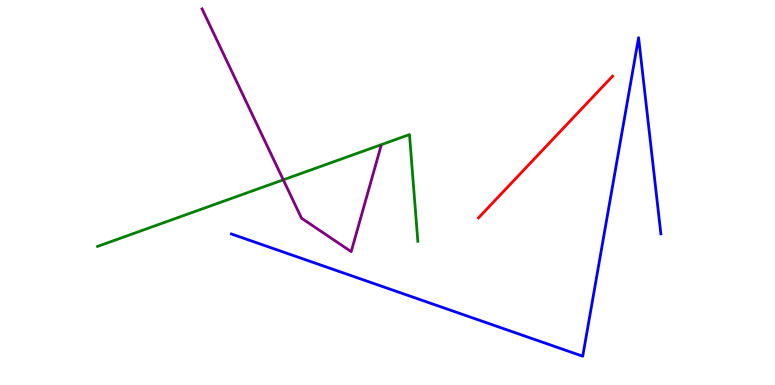[{'lines': ['blue', 'red'], 'intersections': []}, {'lines': ['green', 'red'], 'intersections': []}, {'lines': ['purple', 'red'], 'intersections': []}, {'lines': ['blue', 'green'], 'intersections': []}, {'lines': ['blue', 'purple'], 'intersections': []}, {'lines': ['green', 'purple'], 'intersections': [{'x': 3.66, 'y': 5.33}]}]